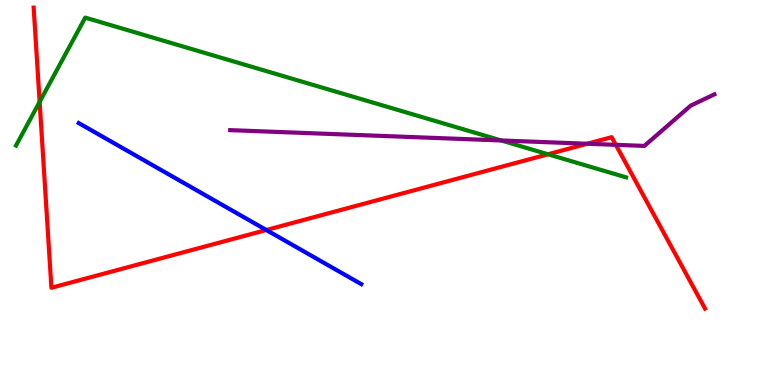[{'lines': ['blue', 'red'], 'intersections': [{'x': 3.44, 'y': 4.03}]}, {'lines': ['green', 'red'], 'intersections': [{'x': 0.511, 'y': 7.35}, {'x': 7.07, 'y': 5.99}]}, {'lines': ['purple', 'red'], 'intersections': [{'x': 7.58, 'y': 6.27}, {'x': 7.95, 'y': 6.24}]}, {'lines': ['blue', 'green'], 'intersections': []}, {'lines': ['blue', 'purple'], 'intersections': []}, {'lines': ['green', 'purple'], 'intersections': [{'x': 6.47, 'y': 6.35}]}]